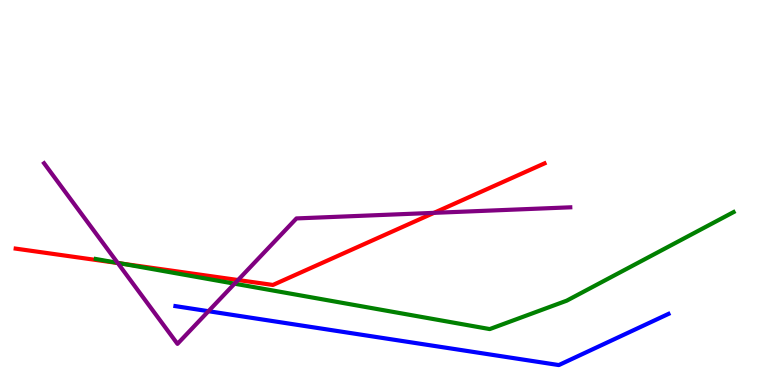[{'lines': ['blue', 'red'], 'intersections': []}, {'lines': ['green', 'red'], 'intersections': [{'x': 1.57, 'y': 3.15}]}, {'lines': ['purple', 'red'], 'intersections': [{'x': 1.52, 'y': 3.17}, {'x': 3.07, 'y': 2.73}, {'x': 5.6, 'y': 4.47}]}, {'lines': ['blue', 'green'], 'intersections': []}, {'lines': ['blue', 'purple'], 'intersections': [{'x': 2.69, 'y': 1.92}]}, {'lines': ['green', 'purple'], 'intersections': [{'x': 1.52, 'y': 3.17}, {'x': 3.03, 'y': 2.63}]}]